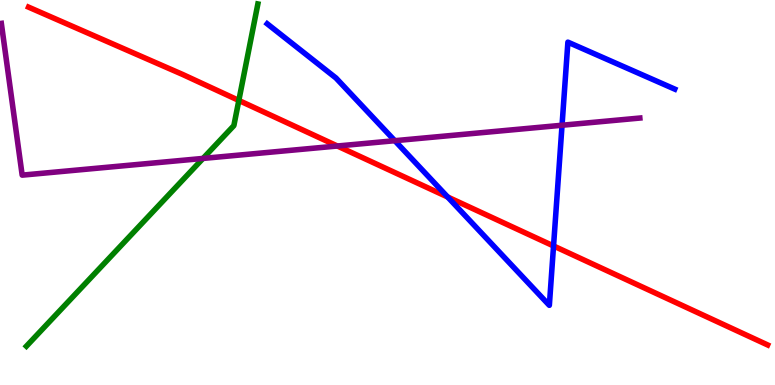[{'lines': ['blue', 'red'], 'intersections': [{'x': 5.78, 'y': 4.88}, {'x': 7.14, 'y': 3.61}]}, {'lines': ['green', 'red'], 'intersections': [{'x': 3.08, 'y': 7.39}]}, {'lines': ['purple', 'red'], 'intersections': [{'x': 4.35, 'y': 6.21}]}, {'lines': ['blue', 'green'], 'intersections': []}, {'lines': ['blue', 'purple'], 'intersections': [{'x': 5.09, 'y': 6.35}, {'x': 7.25, 'y': 6.75}]}, {'lines': ['green', 'purple'], 'intersections': [{'x': 2.62, 'y': 5.89}]}]